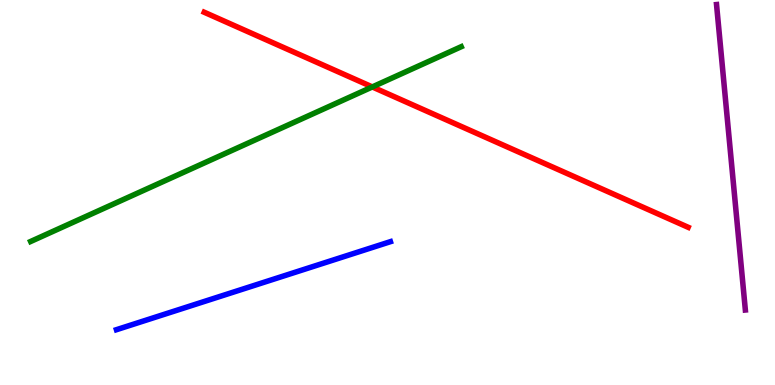[{'lines': ['blue', 'red'], 'intersections': []}, {'lines': ['green', 'red'], 'intersections': [{'x': 4.8, 'y': 7.74}]}, {'lines': ['purple', 'red'], 'intersections': []}, {'lines': ['blue', 'green'], 'intersections': []}, {'lines': ['blue', 'purple'], 'intersections': []}, {'lines': ['green', 'purple'], 'intersections': []}]